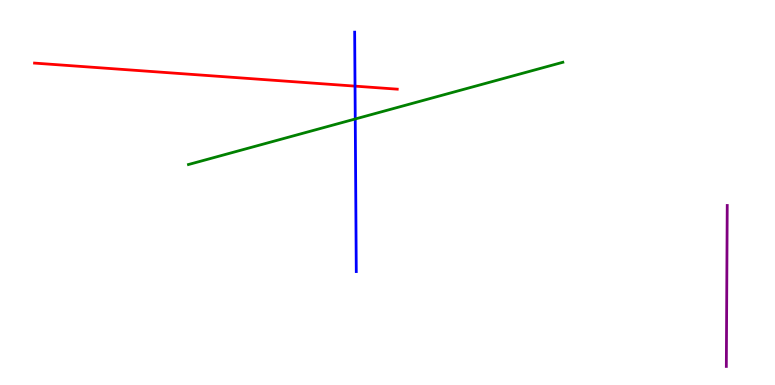[{'lines': ['blue', 'red'], 'intersections': [{'x': 4.58, 'y': 7.76}]}, {'lines': ['green', 'red'], 'intersections': []}, {'lines': ['purple', 'red'], 'intersections': []}, {'lines': ['blue', 'green'], 'intersections': [{'x': 4.58, 'y': 6.91}]}, {'lines': ['blue', 'purple'], 'intersections': []}, {'lines': ['green', 'purple'], 'intersections': []}]